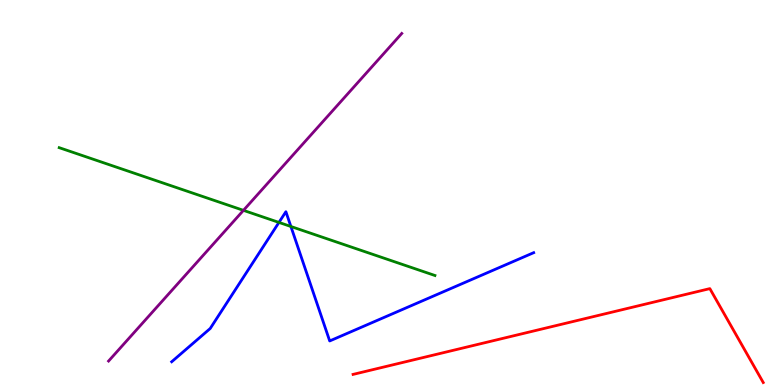[{'lines': ['blue', 'red'], 'intersections': []}, {'lines': ['green', 'red'], 'intersections': []}, {'lines': ['purple', 'red'], 'intersections': []}, {'lines': ['blue', 'green'], 'intersections': [{'x': 3.6, 'y': 4.22}, {'x': 3.75, 'y': 4.12}]}, {'lines': ['blue', 'purple'], 'intersections': []}, {'lines': ['green', 'purple'], 'intersections': [{'x': 3.14, 'y': 4.54}]}]